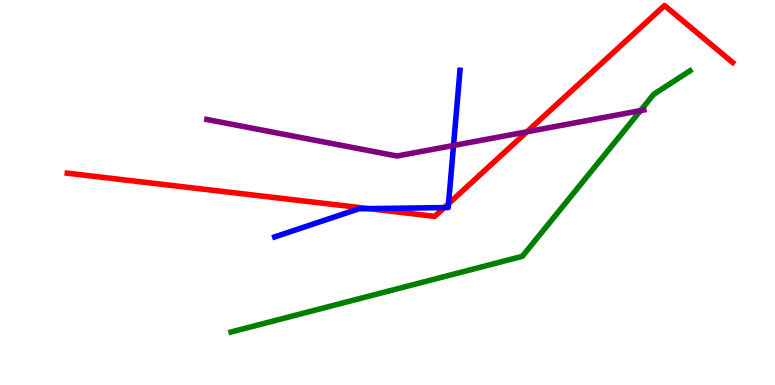[{'lines': ['blue', 'red'], 'intersections': [{'x': 4.76, 'y': 4.58}, {'x': 5.73, 'y': 4.61}, {'x': 5.79, 'y': 4.71}]}, {'lines': ['green', 'red'], 'intersections': []}, {'lines': ['purple', 'red'], 'intersections': [{'x': 6.8, 'y': 6.58}]}, {'lines': ['blue', 'green'], 'intersections': []}, {'lines': ['blue', 'purple'], 'intersections': [{'x': 5.85, 'y': 6.22}]}, {'lines': ['green', 'purple'], 'intersections': [{'x': 8.26, 'y': 7.13}]}]